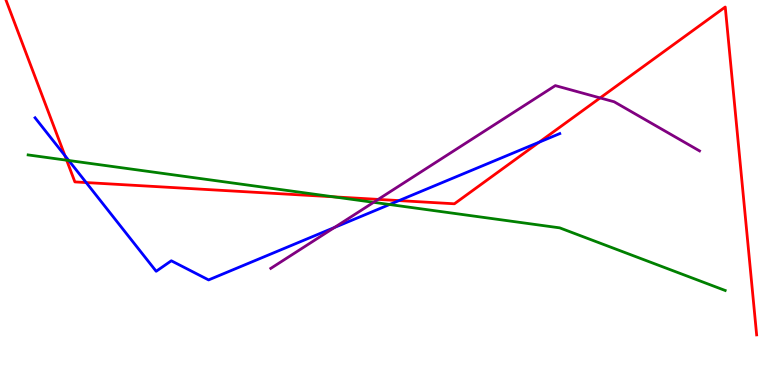[{'lines': ['blue', 'red'], 'intersections': [{'x': 0.838, 'y': 5.96}, {'x': 1.11, 'y': 5.26}, {'x': 5.15, 'y': 4.79}, {'x': 6.96, 'y': 6.31}]}, {'lines': ['green', 'red'], 'intersections': [{'x': 0.86, 'y': 5.84}, {'x': 4.3, 'y': 4.89}]}, {'lines': ['purple', 'red'], 'intersections': [{'x': 4.88, 'y': 4.82}, {'x': 7.74, 'y': 7.46}]}, {'lines': ['blue', 'green'], 'intersections': [{'x': 0.887, 'y': 5.83}, {'x': 5.03, 'y': 4.69}]}, {'lines': ['blue', 'purple'], 'intersections': [{'x': 4.32, 'y': 4.09}]}, {'lines': ['green', 'purple'], 'intersections': [{'x': 4.82, 'y': 4.74}]}]